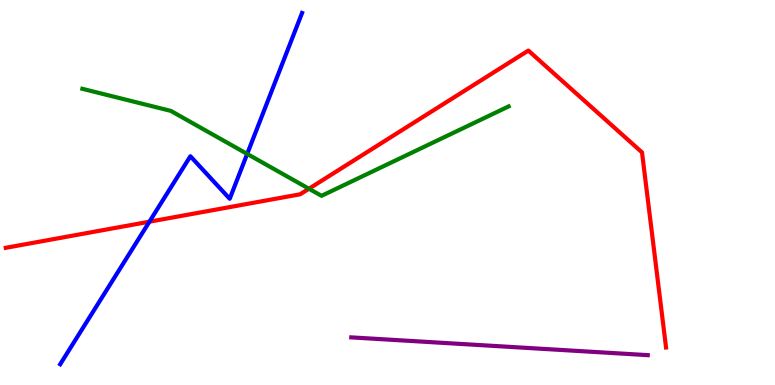[{'lines': ['blue', 'red'], 'intersections': [{'x': 1.93, 'y': 4.24}]}, {'lines': ['green', 'red'], 'intersections': [{'x': 3.99, 'y': 5.1}]}, {'lines': ['purple', 'red'], 'intersections': []}, {'lines': ['blue', 'green'], 'intersections': [{'x': 3.19, 'y': 6.0}]}, {'lines': ['blue', 'purple'], 'intersections': []}, {'lines': ['green', 'purple'], 'intersections': []}]